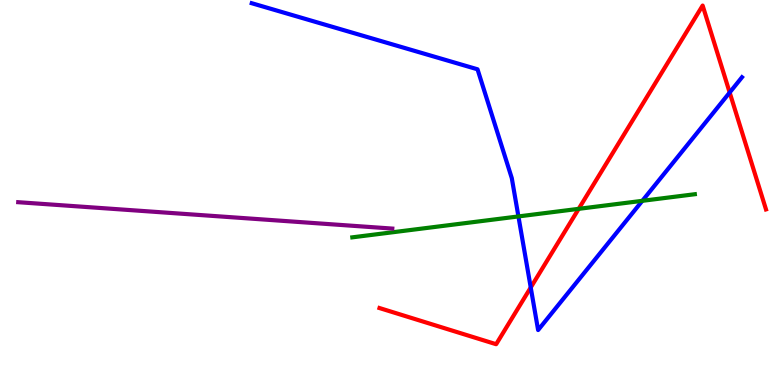[{'lines': ['blue', 'red'], 'intersections': [{'x': 6.85, 'y': 2.53}, {'x': 9.42, 'y': 7.6}]}, {'lines': ['green', 'red'], 'intersections': [{'x': 7.47, 'y': 4.58}]}, {'lines': ['purple', 'red'], 'intersections': []}, {'lines': ['blue', 'green'], 'intersections': [{'x': 6.69, 'y': 4.38}, {'x': 8.29, 'y': 4.78}]}, {'lines': ['blue', 'purple'], 'intersections': []}, {'lines': ['green', 'purple'], 'intersections': []}]